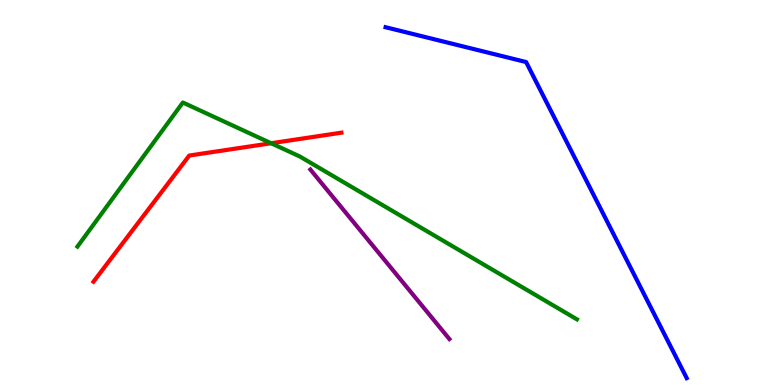[{'lines': ['blue', 'red'], 'intersections': []}, {'lines': ['green', 'red'], 'intersections': [{'x': 3.5, 'y': 6.28}]}, {'lines': ['purple', 'red'], 'intersections': []}, {'lines': ['blue', 'green'], 'intersections': []}, {'lines': ['blue', 'purple'], 'intersections': []}, {'lines': ['green', 'purple'], 'intersections': []}]